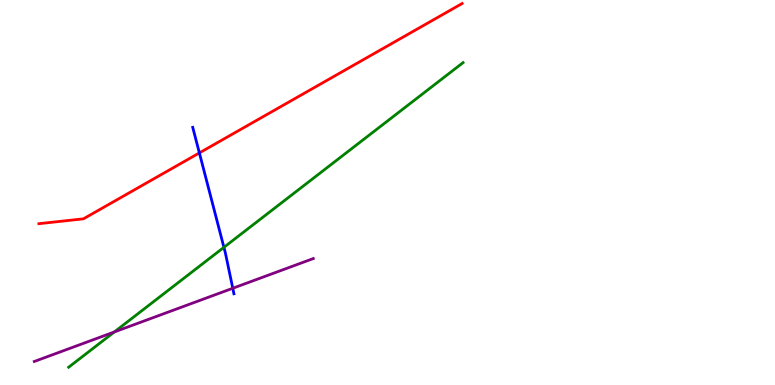[{'lines': ['blue', 'red'], 'intersections': [{'x': 2.57, 'y': 6.03}]}, {'lines': ['green', 'red'], 'intersections': []}, {'lines': ['purple', 'red'], 'intersections': []}, {'lines': ['blue', 'green'], 'intersections': [{'x': 2.89, 'y': 3.58}]}, {'lines': ['blue', 'purple'], 'intersections': [{'x': 3.0, 'y': 2.51}]}, {'lines': ['green', 'purple'], 'intersections': [{'x': 1.48, 'y': 1.38}]}]